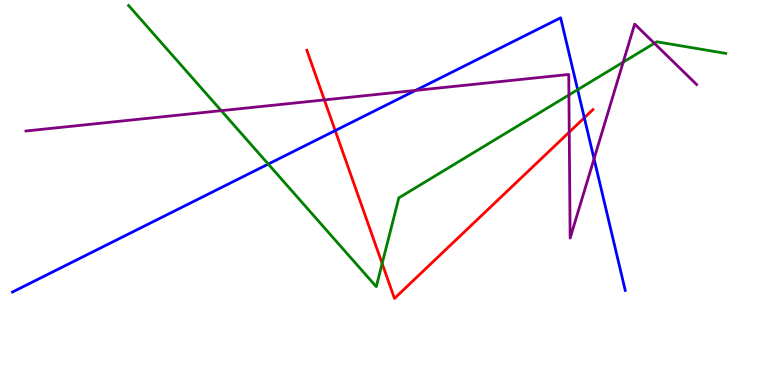[{'lines': ['blue', 'red'], 'intersections': [{'x': 4.33, 'y': 6.61}, {'x': 7.54, 'y': 6.94}]}, {'lines': ['green', 'red'], 'intersections': [{'x': 4.93, 'y': 3.16}]}, {'lines': ['purple', 'red'], 'intersections': [{'x': 4.19, 'y': 7.4}, {'x': 7.35, 'y': 6.57}]}, {'lines': ['blue', 'green'], 'intersections': [{'x': 3.46, 'y': 5.74}, {'x': 7.45, 'y': 7.67}]}, {'lines': ['blue', 'purple'], 'intersections': [{'x': 5.36, 'y': 7.65}, {'x': 7.67, 'y': 5.88}]}, {'lines': ['green', 'purple'], 'intersections': [{'x': 2.85, 'y': 7.13}, {'x': 7.34, 'y': 7.53}, {'x': 8.04, 'y': 8.39}, {'x': 8.44, 'y': 8.88}]}]